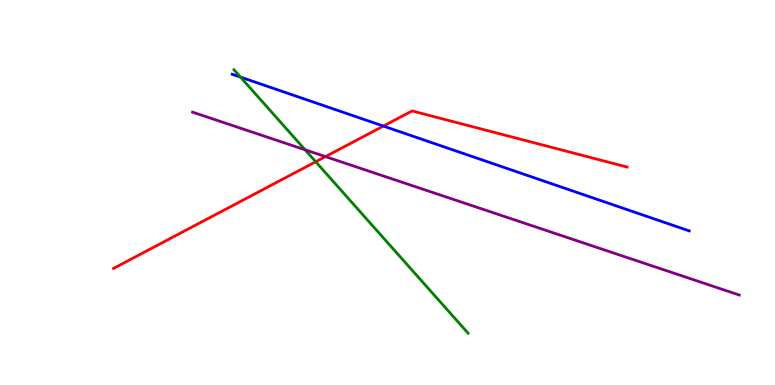[{'lines': ['blue', 'red'], 'intersections': [{'x': 4.95, 'y': 6.73}]}, {'lines': ['green', 'red'], 'intersections': [{'x': 4.07, 'y': 5.8}]}, {'lines': ['purple', 'red'], 'intersections': [{'x': 4.2, 'y': 5.93}]}, {'lines': ['blue', 'green'], 'intersections': [{'x': 3.1, 'y': 8.0}]}, {'lines': ['blue', 'purple'], 'intersections': []}, {'lines': ['green', 'purple'], 'intersections': [{'x': 3.94, 'y': 6.11}]}]